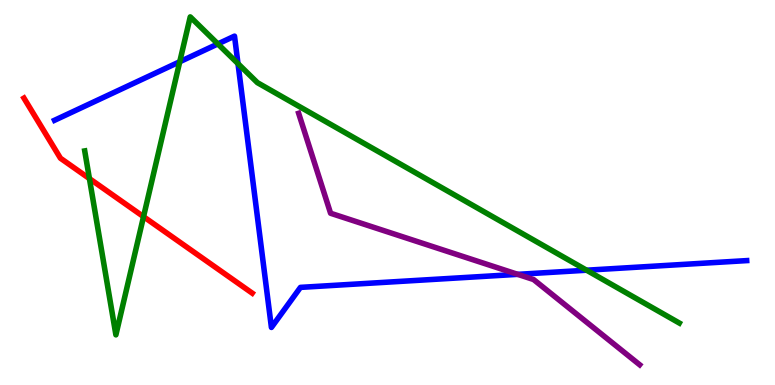[{'lines': ['blue', 'red'], 'intersections': []}, {'lines': ['green', 'red'], 'intersections': [{'x': 1.15, 'y': 5.36}, {'x': 1.85, 'y': 4.37}]}, {'lines': ['purple', 'red'], 'intersections': []}, {'lines': ['blue', 'green'], 'intersections': [{'x': 2.32, 'y': 8.4}, {'x': 2.81, 'y': 8.86}, {'x': 3.07, 'y': 8.35}, {'x': 7.57, 'y': 2.98}]}, {'lines': ['blue', 'purple'], 'intersections': [{'x': 6.68, 'y': 2.87}]}, {'lines': ['green', 'purple'], 'intersections': []}]